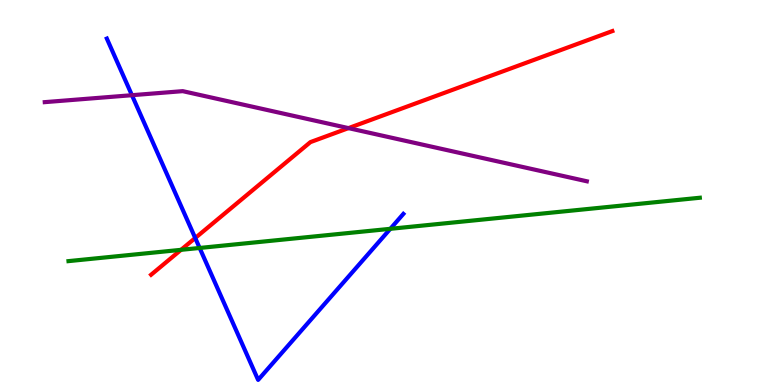[{'lines': ['blue', 'red'], 'intersections': [{'x': 2.52, 'y': 3.82}]}, {'lines': ['green', 'red'], 'intersections': [{'x': 2.34, 'y': 3.51}]}, {'lines': ['purple', 'red'], 'intersections': [{'x': 4.5, 'y': 6.67}]}, {'lines': ['blue', 'green'], 'intersections': [{'x': 2.58, 'y': 3.56}, {'x': 5.04, 'y': 4.06}]}, {'lines': ['blue', 'purple'], 'intersections': [{'x': 1.7, 'y': 7.53}]}, {'lines': ['green', 'purple'], 'intersections': []}]